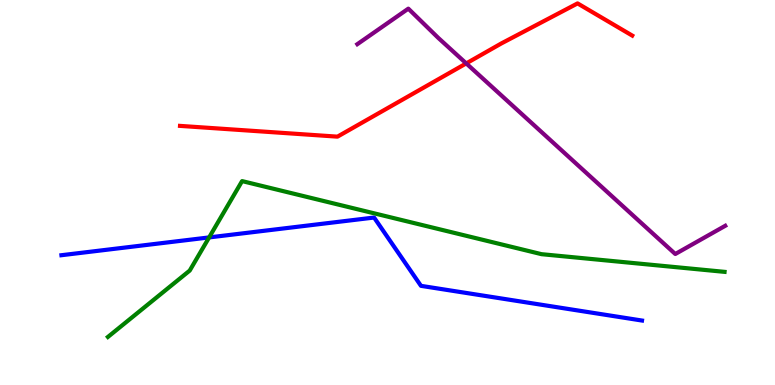[{'lines': ['blue', 'red'], 'intersections': []}, {'lines': ['green', 'red'], 'intersections': []}, {'lines': ['purple', 'red'], 'intersections': [{'x': 6.02, 'y': 8.35}]}, {'lines': ['blue', 'green'], 'intersections': [{'x': 2.7, 'y': 3.83}]}, {'lines': ['blue', 'purple'], 'intersections': []}, {'lines': ['green', 'purple'], 'intersections': []}]